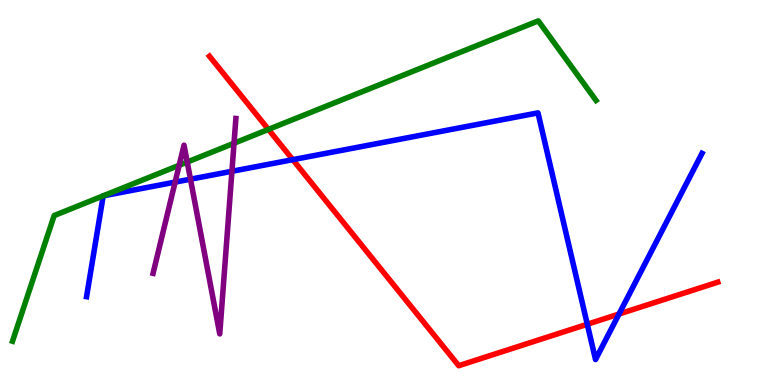[{'lines': ['blue', 'red'], 'intersections': [{'x': 3.78, 'y': 5.85}, {'x': 7.58, 'y': 1.58}, {'x': 7.99, 'y': 1.84}]}, {'lines': ['green', 'red'], 'intersections': [{'x': 3.46, 'y': 6.64}]}, {'lines': ['purple', 'red'], 'intersections': []}, {'lines': ['blue', 'green'], 'intersections': []}, {'lines': ['blue', 'purple'], 'intersections': [{'x': 2.26, 'y': 5.27}, {'x': 2.46, 'y': 5.35}, {'x': 2.99, 'y': 5.55}]}, {'lines': ['green', 'purple'], 'intersections': [{'x': 2.31, 'y': 5.71}, {'x': 2.42, 'y': 5.79}, {'x': 3.02, 'y': 6.28}]}]